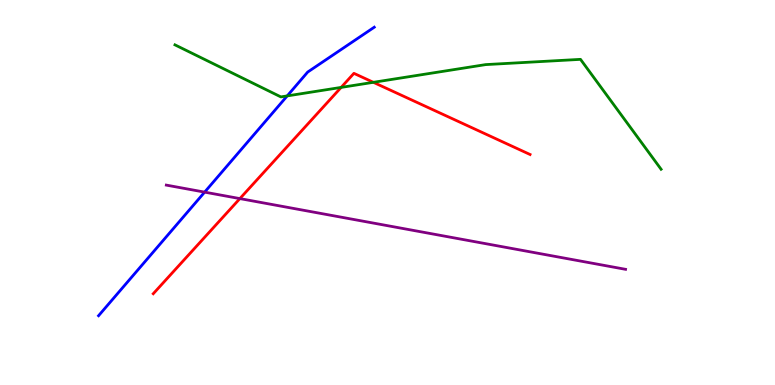[{'lines': ['blue', 'red'], 'intersections': []}, {'lines': ['green', 'red'], 'intersections': [{'x': 4.4, 'y': 7.73}, {'x': 4.82, 'y': 7.86}]}, {'lines': ['purple', 'red'], 'intersections': [{'x': 3.1, 'y': 4.84}]}, {'lines': ['blue', 'green'], 'intersections': [{'x': 3.71, 'y': 7.51}]}, {'lines': ['blue', 'purple'], 'intersections': [{'x': 2.64, 'y': 5.01}]}, {'lines': ['green', 'purple'], 'intersections': []}]